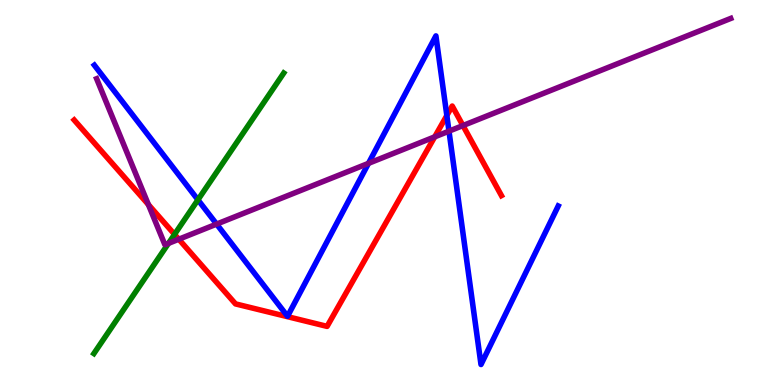[{'lines': ['blue', 'red'], 'intersections': [{'x': 5.77, 'y': 7.0}]}, {'lines': ['green', 'red'], 'intersections': [{'x': 2.25, 'y': 3.91}]}, {'lines': ['purple', 'red'], 'intersections': [{'x': 1.91, 'y': 4.69}, {'x': 2.31, 'y': 3.79}, {'x': 5.61, 'y': 6.45}, {'x': 5.97, 'y': 6.74}]}, {'lines': ['blue', 'green'], 'intersections': [{'x': 2.55, 'y': 4.81}]}, {'lines': ['blue', 'purple'], 'intersections': [{'x': 2.8, 'y': 4.18}, {'x': 4.75, 'y': 5.76}, {'x': 5.79, 'y': 6.59}]}, {'lines': ['green', 'purple'], 'intersections': [{'x': 2.17, 'y': 3.68}]}]